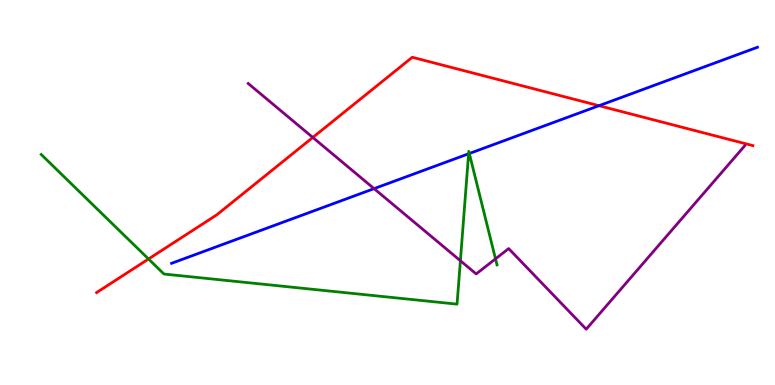[{'lines': ['blue', 'red'], 'intersections': [{'x': 7.73, 'y': 7.25}]}, {'lines': ['green', 'red'], 'intersections': [{'x': 1.92, 'y': 3.27}]}, {'lines': ['purple', 'red'], 'intersections': [{'x': 4.04, 'y': 6.43}]}, {'lines': ['blue', 'green'], 'intersections': [{'x': 6.05, 'y': 6.01}, {'x': 6.06, 'y': 6.01}]}, {'lines': ['blue', 'purple'], 'intersections': [{'x': 4.83, 'y': 5.1}]}, {'lines': ['green', 'purple'], 'intersections': [{'x': 5.94, 'y': 3.23}, {'x': 6.39, 'y': 3.28}]}]